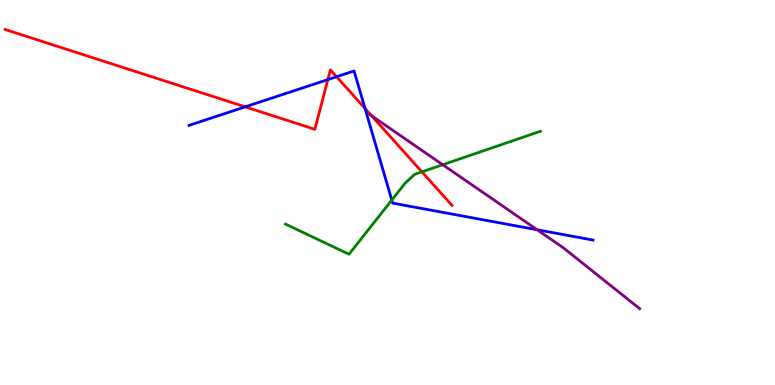[{'lines': ['blue', 'red'], 'intersections': [{'x': 3.16, 'y': 7.22}, {'x': 4.23, 'y': 7.93}, {'x': 4.34, 'y': 8.01}, {'x': 4.71, 'y': 7.18}]}, {'lines': ['green', 'red'], 'intersections': [{'x': 5.44, 'y': 5.54}]}, {'lines': ['purple', 'red'], 'intersections': [{'x': 4.79, 'y': 7.0}]}, {'lines': ['blue', 'green'], 'intersections': [{'x': 5.06, 'y': 4.8}]}, {'lines': ['blue', 'purple'], 'intersections': [{'x': 6.93, 'y': 4.03}]}, {'lines': ['green', 'purple'], 'intersections': [{'x': 5.71, 'y': 5.72}]}]